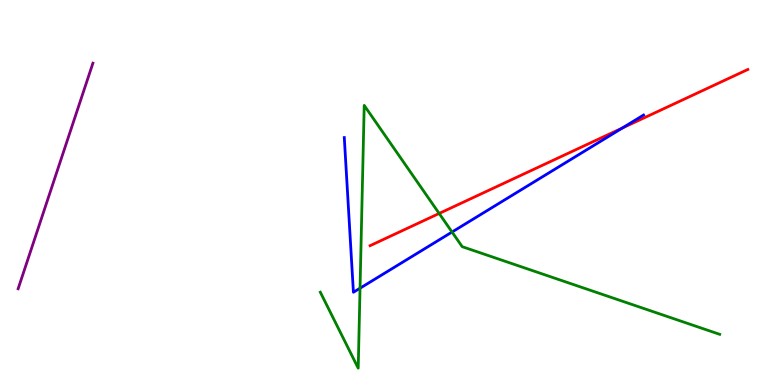[{'lines': ['blue', 'red'], 'intersections': [{'x': 8.03, 'y': 6.68}]}, {'lines': ['green', 'red'], 'intersections': [{'x': 5.67, 'y': 4.46}]}, {'lines': ['purple', 'red'], 'intersections': []}, {'lines': ['blue', 'green'], 'intersections': [{'x': 4.65, 'y': 2.51}, {'x': 5.83, 'y': 3.97}]}, {'lines': ['blue', 'purple'], 'intersections': []}, {'lines': ['green', 'purple'], 'intersections': []}]